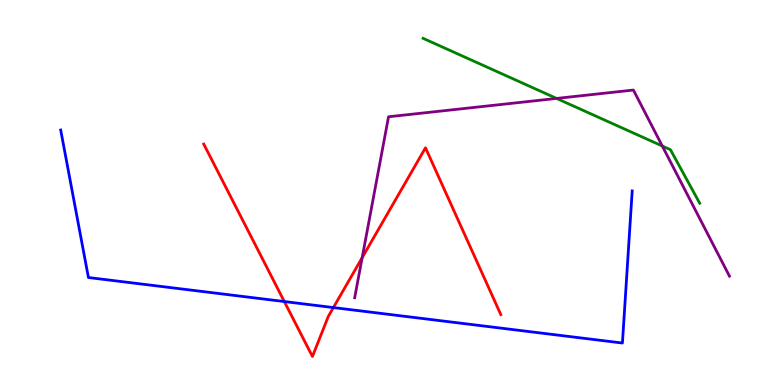[{'lines': ['blue', 'red'], 'intersections': [{'x': 3.67, 'y': 2.17}, {'x': 4.3, 'y': 2.01}]}, {'lines': ['green', 'red'], 'intersections': []}, {'lines': ['purple', 'red'], 'intersections': [{'x': 4.67, 'y': 3.31}]}, {'lines': ['blue', 'green'], 'intersections': []}, {'lines': ['blue', 'purple'], 'intersections': []}, {'lines': ['green', 'purple'], 'intersections': [{'x': 7.18, 'y': 7.44}, {'x': 8.55, 'y': 6.21}]}]